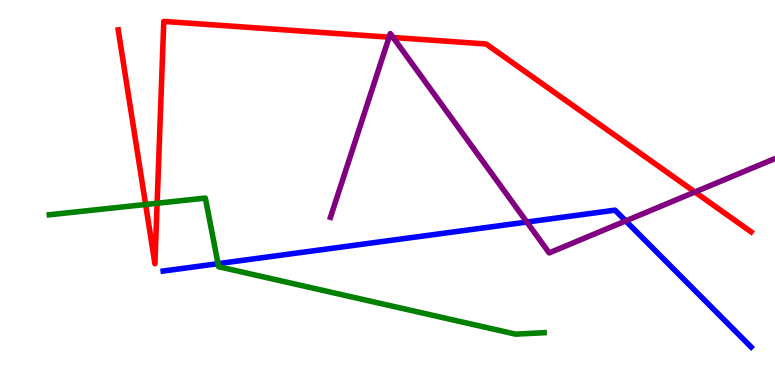[{'lines': ['blue', 'red'], 'intersections': []}, {'lines': ['green', 'red'], 'intersections': [{'x': 1.88, 'y': 4.69}, {'x': 2.03, 'y': 4.72}]}, {'lines': ['purple', 'red'], 'intersections': [{'x': 5.02, 'y': 9.03}, {'x': 5.07, 'y': 9.03}, {'x': 8.97, 'y': 5.01}]}, {'lines': ['blue', 'green'], 'intersections': [{'x': 2.81, 'y': 3.15}]}, {'lines': ['blue', 'purple'], 'intersections': [{'x': 6.8, 'y': 4.23}, {'x': 8.07, 'y': 4.26}]}, {'lines': ['green', 'purple'], 'intersections': []}]